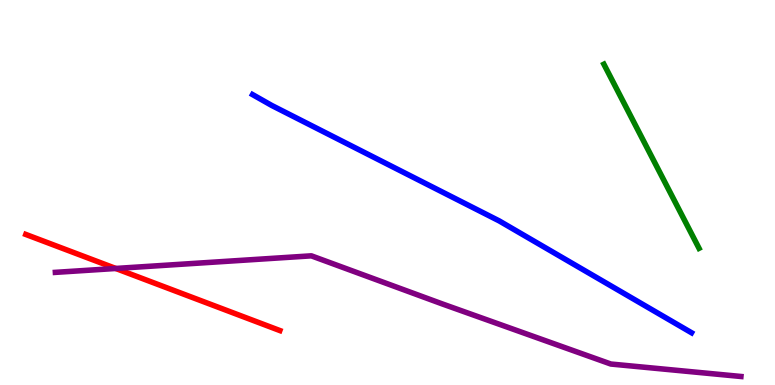[{'lines': ['blue', 'red'], 'intersections': []}, {'lines': ['green', 'red'], 'intersections': []}, {'lines': ['purple', 'red'], 'intersections': [{'x': 1.49, 'y': 3.03}]}, {'lines': ['blue', 'green'], 'intersections': []}, {'lines': ['blue', 'purple'], 'intersections': []}, {'lines': ['green', 'purple'], 'intersections': []}]